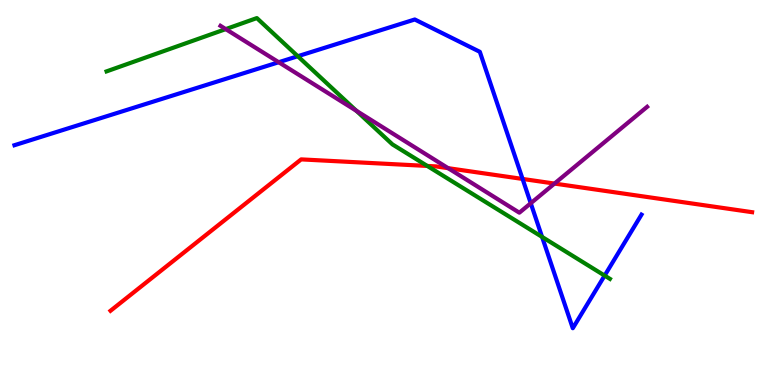[{'lines': ['blue', 'red'], 'intersections': [{'x': 6.74, 'y': 5.35}]}, {'lines': ['green', 'red'], 'intersections': [{'x': 5.51, 'y': 5.69}]}, {'lines': ['purple', 'red'], 'intersections': [{'x': 5.78, 'y': 5.63}, {'x': 7.15, 'y': 5.23}]}, {'lines': ['blue', 'green'], 'intersections': [{'x': 3.84, 'y': 8.54}, {'x': 6.99, 'y': 3.85}, {'x': 7.8, 'y': 2.84}]}, {'lines': ['blue', 'purple'], 'intersections': [{'x': 3.6, 'y': 8.38}, {'x': 6.85, 'y': 4.72}]}, {'lines': ['green', 'purple'], 'intersections': [{'x': 2.91, 'y': 9.24}, {'x': 4.6, 'y': 7.12}]}]